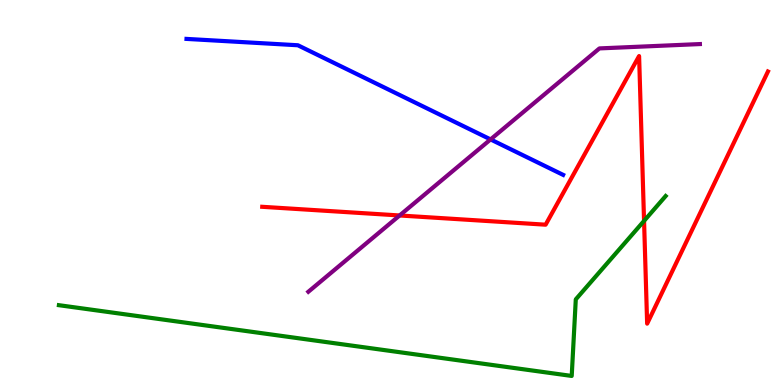[{'lines': ['blue', 'red'], 'intersections': []}, {'lines': ['green', 'red'], 'intersections': [{'x': 8.31, 'y': 4.26}]}, {'lines': ['purple', 'red'], 'intersections': [{'x': 5.16, 'y': 4.4}]}, {'lines': ['blue', 'green'], 'intersections': []}, {'lines': ['blue', 'purple'], 'intersections': [{'x': 6.33, 'y': 6.38}]}, {'lines': ['green', 'purple'], 'intersections': []}]